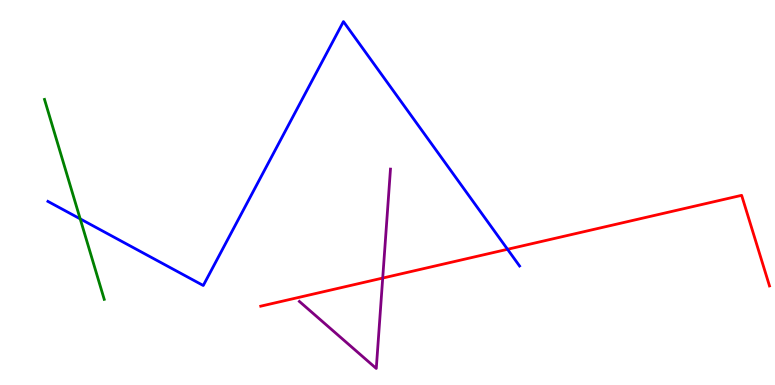[{'lines': ['blue', 'red'], 'intersections': [{'x': 6.55, 'y': 3.52}]}, {'lines': ['green', 'red'], 'intersections': []}, {'lines': ['purple', 'red'], 'intersections': [{'x': 4.94, 'y': 2.78}]}, {'lines': ['blue', 'green'], 'intersections': [{'x': 1.03, 'y': 4.32}]}, {'lines': ['blue', 'purple'], 'intersections': []}, {'lines': ['green', 'purple'], 'intersections': []}]